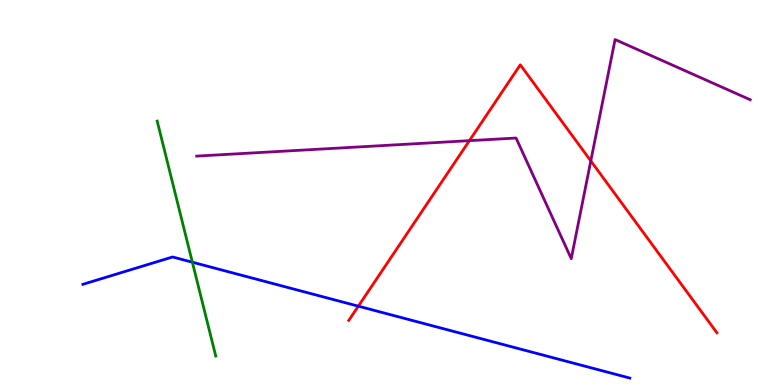[{'lines': ['blue', 'red'], 'intersections': [{'x': 4.62, 'y': 2.05}]}, {'lines': ['green', 'red'], 'intersections': []}, {'lines': ['purple', 'red'], 'intersections': [{'x': 6.06, 'y': 6.35}, {'x': 7.62, 'y': 5.82}]}, {'lines': ['blue', 'green'], 'intersections': [{'x': 2.48, 'y': 3.19}]}, {'lines': ['blue', 'purple'], 'intersections': []}, {'lines': ['green', 'purple'], 'intersections': []}]